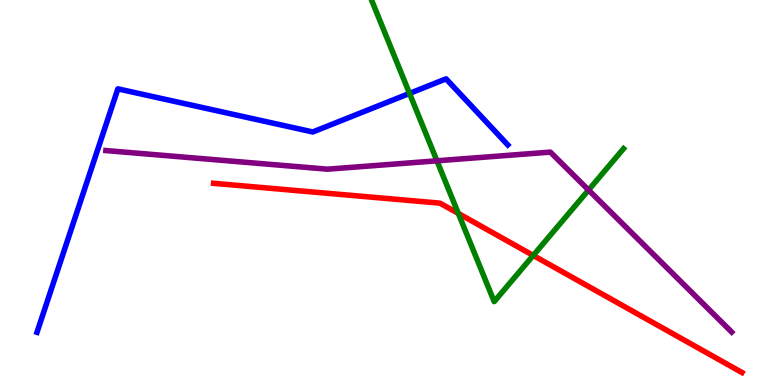[{'lines': ['blue', 'red'], 'intersections': []}, {'lines': ['green', 'red'], 'intersections': [{'x': 5.91, 'y': 4.46}, {'x': 6.88, 'y': 3.37}]}, {'lines': ['purple', 'red'], 'intersections': []}, {'lines': ['blue', 'green'], 'intersections': [{'x': 5.28, 'y': 7.57}]}, {'lines': ['blue', 'purple'], 'intersections': []}, {'lines': ['green', 'purple'], 'intersections': [{'x': 5.64, 'y': 5.82}, {'x': 7.59, 'y': 5.06}]}]